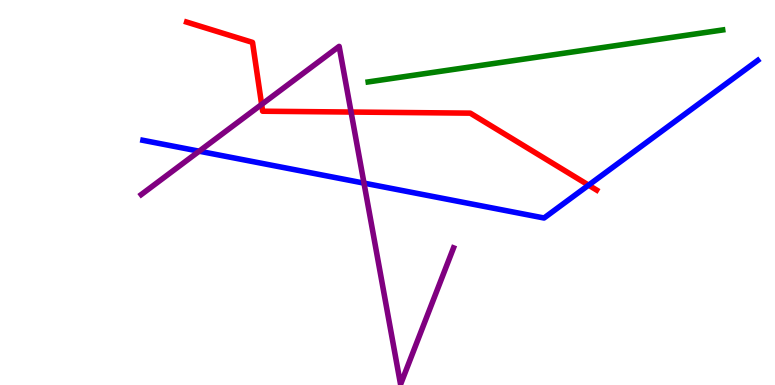[{'lines': ['blue', 'red'], 'intersections': [{'x': 7.59, 'y': 5.19}]}, {'lines': ['green', 'red'], 'intersections': []}, {'lines': ['purple', 'red'], 'intersections': [{'x': 3.38, 'y': 7.29}, {'x': 4.53, 'y': 7.09}]}, {'lines': ['blue', 'green'], 'intersections': []}, {'lines': ['blue', 'purple'], 'intersections': [{'x': 2.57, 'y': 6.07}, {'x': 4.7, 'y': 5.24}]}, {'lines': ['green', 'purple'], 'intersections': []}]